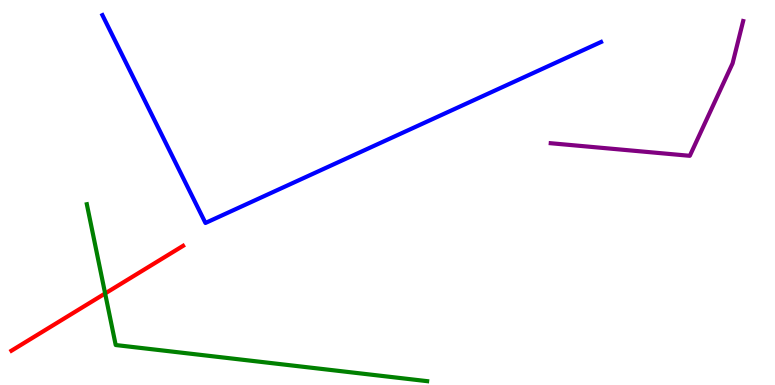[{'lines': ['blue', 'red'], 'intersections': []}, {'lines': ['green', 'red'], 'intersections': [{'x': 1.36, 'y': 2.38}]}, {'lines': ['purple', 'red'], 'intersections': []}, {'lines': ['blue', 'green'], 'intersections': []}, {'lines': ['blue', 'purple'], 'intersections': []}, {'lines': ['green', 'purple'], 'intersections': []}]